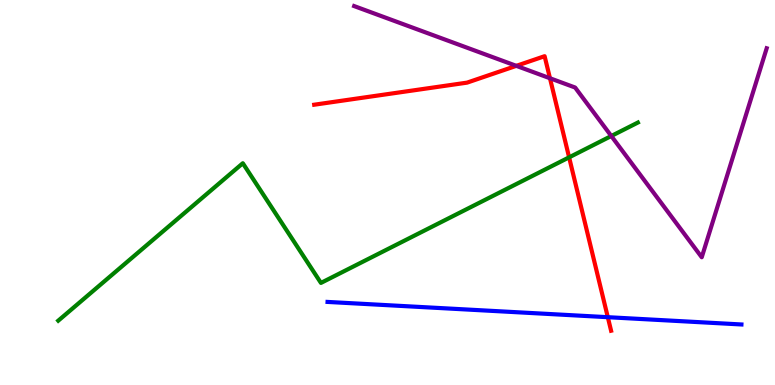[{'lines': ['blue', 'red'], 'intersections': [{'x': 7.84, 'y': 1.76}]}, {'lines': ['green', 'red'], 'intersections': [{'x': 7.34, 'y': 5.91}]}, {'lines': ['purple', 'red'], 'intersections': [{'x': 6.66, 'y': 8.29}, {'x': 7.1, 'y': 7.97}]}, {'lines': ['blue', 'green'], 'intersections': []}, {'lines': ['blue', 'purple'], 'intersections': []}, {'lines': ['green', 'purple'], 'intersections': [{'x': 7.89, 'y': 6.47}]}]